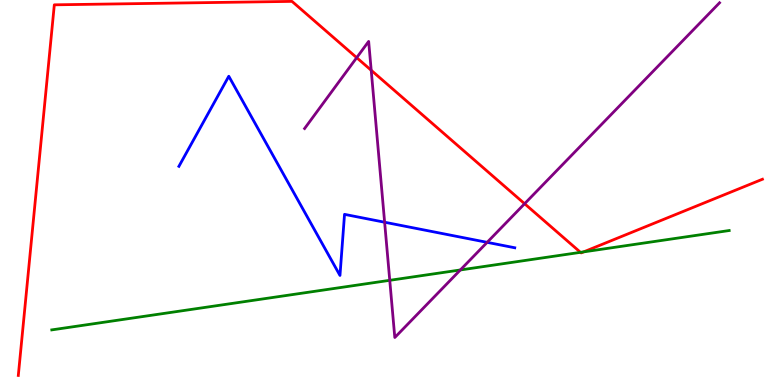[{'lines': ['blue', 'red'], 'intersections': []}, {'lines': ['green', 'red'], 'intersections': [{'x': 7.49, 'y': 3.45}, {'x': 7.53, 'y': 3.46}]}, {'lines': ['purple', 'red'], 'intersections': [{'x': 4.6, 'y': 8.5}, {'x': 4.79, 'y': 8.17}, {'x': 6.77, 'y': 4.71}]}, {'lines': ['blue', 'green'], 'intersections': []}, {'lines': ['blue', 'purple'], 'intersections': [{'x': 4.96, 'y': 4.23}, {'x': 6.29, 'y': 3.71}]}, {'lines': ['green', 'purple'], 'intersections': [{'x': 5.03, 'y': 2.72}, {'x': 5.94, 'y': 2.99}]}]